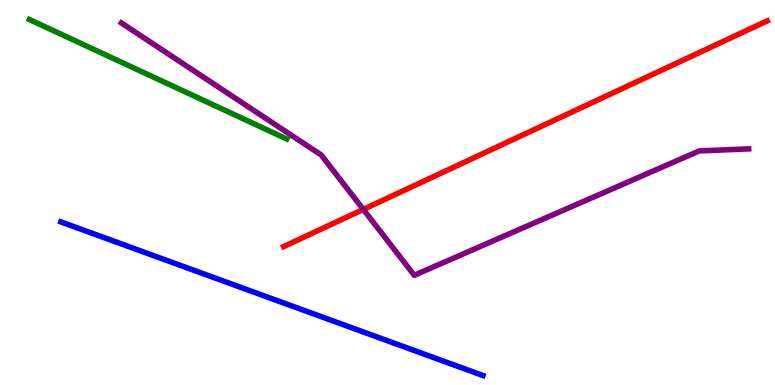[{'lines': ['blue', 'red'], 'intersections': []}, {'lines': ['green', 'red'], 'intersections': []}, {'lines': ['purple', 'red'], 'intersections': [{'x': 4.69, 'y': 4.56}]}, {'lines': ['blue', 'green'], 'intersections': []}, {'lines': ['blue', 'purple'], 'intersections': []}, {'lines': ['green', 'purple'], 'intersections': []}]